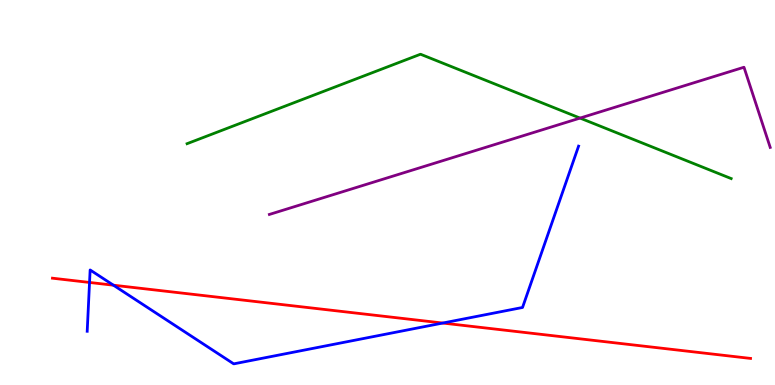[{'lines': ['blue', 'red'], 'intersections': [{'x': 1.16, 'y': 2.66}, {'x': 1.46, 'y': 2.59}, {'x': 5.71, 'y': 1.61}]}, {'lines': ['green', 'red'], 'intersections': []}, {'lines': ['purple', 'red'], 'intersections': []}, {'lines': ['blue', 'green'], 'intersections': []}, {'lines': ['blue', 'purple'], 'intersections': []}, {'lines': ['green', 'purple'], 'intersections': [{'x': 7.48, 'y': 6.93}]}]